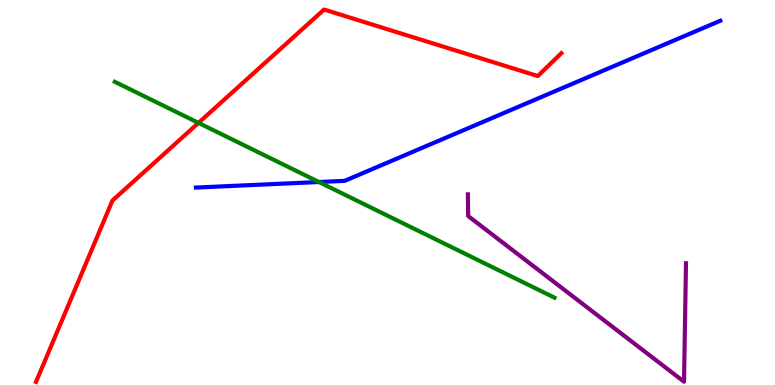[{'lines': ['blue', 'red'], 'intersections': []}, {'lines': ['green', 'red'], 'intersections': [{'x': 2.56, 'y': 6.81}]}, {'lines': ['purple', 'red'], 'intersections': []}, {'lines': ['blue', 'green'], 'intersections': [{'x': 4.12, 'y': 5.27}]}, {'lines': ['blue', 'purple'], 'intersections': []}, {'lines': ['green', 'purple'], 'intersections': []}]